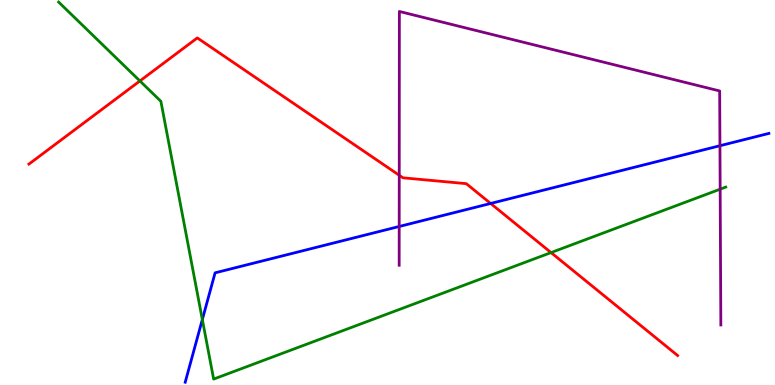[{'lines': ['blue', 'red'], 'intersections': [{'x': 6.33, 'y': 4.72}]}, {'lines': ['green', 'red'], 'intersections': [{'x': 1.81, 'y': 7.9}, {'x': 7.11, 'y': 3.44}]}, {'lines': ['purple', 'red'], 'intersections': [{'x': 5.15, 'y': 5.45}]}, {'lines': ['blue', 'green'], 'intersections': [{'x': 2.61, 'y': 1.7}]}, {'lines': ['blue', 'purple'], 'intersections': [{'x': 5.15, 'y': 4.12}, {'x': 9.29, 'y': 6.21}]}, {'lines': ['green', 'purple'], 'intersections': [{'x': 9.29, 'y': 5.09}]}]